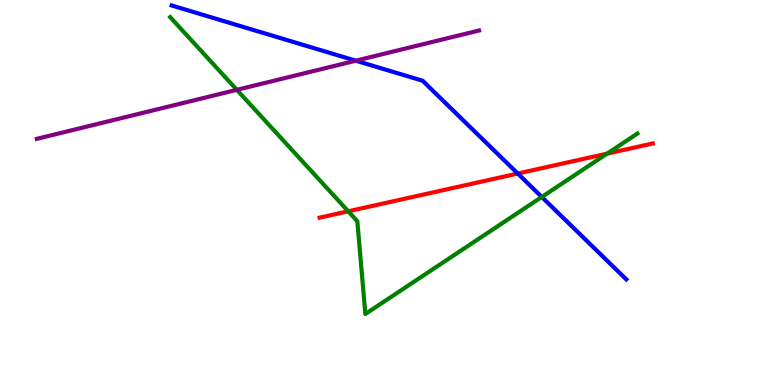[{'lines': ['blue', 'red'], 'intersections': [{'x': 6.68, 'y': 5.49}]}, {'lines': ['green', 'red'], 'intersections': [{'x': 4.49, 'y': 4.51}, {'x': 7.83, 'y': 6.01}]}, {'lines': ['purple', 'red'], 'intersections': []}, {'lines': ['blue', 'green'], 'intersections': [{'x': 6.99, 'y': 4.88}]}, {'lines': ['blue', 'purple'], 'intersections': [{'x': 4.59, 'y': 8.42}]}, {'lines': ['green', 'purple'], 'intersections': [{'x': 3.06, 'y': 7.67}]}]